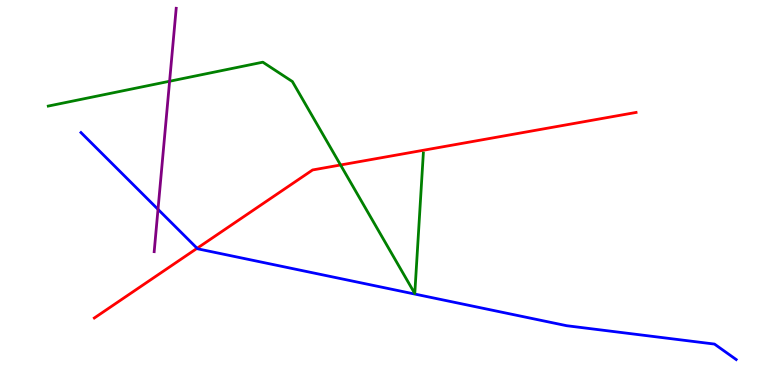[{'lines': ['blue', 'red'], 'intersections': [{'x': 2.54, 'y': 3.55}]}, {'lines': ['green', 'red'], 'intersections': [{'x': 4.39, 'y': 5.71}]}, {'lines': ['purple', 'red'], 'intersections': []}, {'lines': ['blue', 'green'], 'intersections': []}, {'lines': ['blue', 'purple'], 'intersections': [{'x': 2.04, 'y': 4.56}]}, {'lines': ['green', 'purple'], 'intersections': [{'x': 2.19, 'y': 7.89}]}]